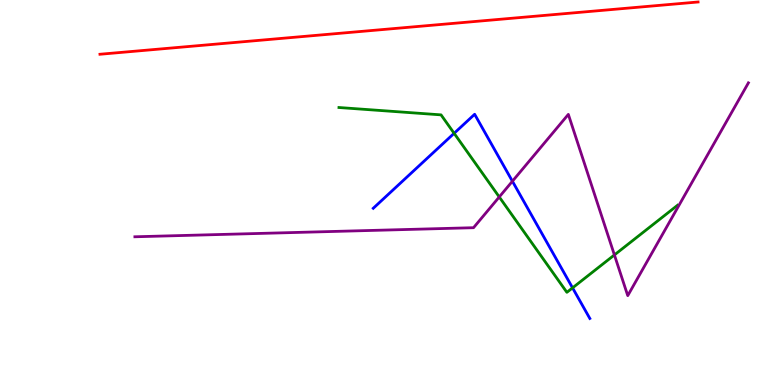[{'lines': ['blue', 'red'], 'intersections': []}, {'lines': ['green', 'red'], 'intersections': []}, {'lines': ['purple', 'red'], 'intersections': []}, {'lines': ['blue', 'green'], 'intersections': [{'x': 5.86, 'y': 6.54}, {'x': 7.39, 'y': 2.52}]}, {'lines': ['blue', 'purple'], 'intersections': [{'x': 6.61, 'y': 5.29}]}, {'lines': ['green', 'purple'], 'intersections': [{'x': 6.44, 'y': 4.88}, {'x': 7.93, 'y': 3.38}]}]